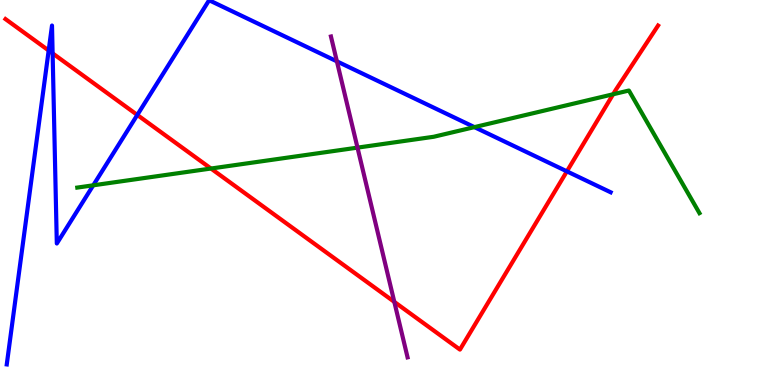[{'lines': ['blue', 'red'], 'intersections': [{'x': 0.628, 'y': 8.69}, {'x': 0.679, 'y': 8.61}, {'x': 1.77, 'y': 7.01}, {'x': 7.31, 'y': 5.55}]}, {'lines': ['green', 'red'], 'intersections': [{'x': 2.72, 'y': 5.62}, {'x': 7.91, 'y': 7.55}]}, {'lines': ['purple', 'red'], 'intersections': [{'x': 5.09, 'y': 2.16}]}, {'lines': ['blue', 'green'], 'intersections': [{'x': 1.2, 'y': 5.19}, {'x': 6.12, 'y': 6.7}]}, {'lines': ['blue', 'purple'], 'intersections': [{'x': 4.35, 'y': 8.41}]}, {'lines': ['green', 'purple'], 'intersections': [{'x': 4.61, 'y': 6.17}]}]